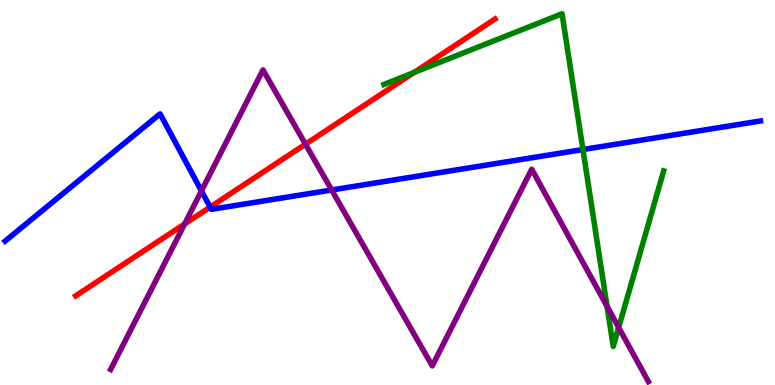[{'lines': ['blue', 'red'], 'intersections': [{'x': 2.71, 'y': 4.62}]}, {'lines': ['green', 'red'], 'intersections': [{'x': 5.34, 'y': 8.12}]}, {'lines': ['purple', 'red'], 'intersections': [{'x': 2.38, 'y': 4.18}, {'x': 3.94, 'y': 6.25}]}, {'lines': ['blue', 'green'], 'intersections': [{'x': 7.52, 'y': 6.12}]}, {'lines': ['blue', 'purple'], 'intersections': [{'x': 2.6, 'y': 5.04}, {'x': 4.28, 'y': 5.07}]}, {'lines': ['green', 'purple'], 'intersections': [{'x': 7.83, 'y': 2.04}, {'x': 7.98, 'y': 1.49}]}]